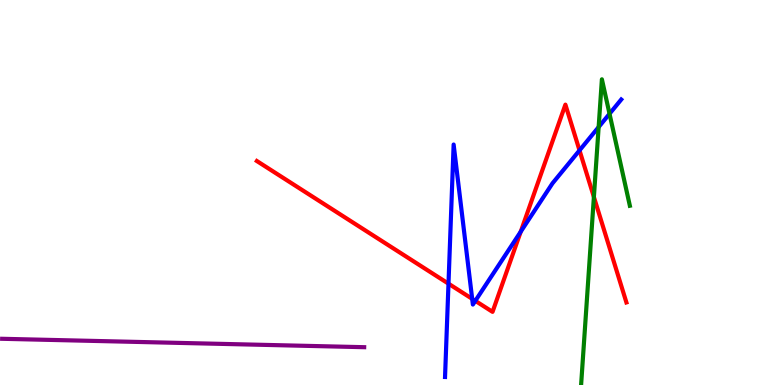[{'lines': ['blue', 'red'], 'intersections': [{'x': 5.79, 'y': 2.63}, {'x': 6.09, 'y': 2.24}, {'x': 6.13, 'y': 2.19}, {'x': 6.72, 'y': 3.98}, {'x': 7.48, 'y': 6.09}]}, {'lines': ['green', 'red'], 'intersections': [{'x': 7.66, 'y': 4.88}]}, {'lines': ['purple', 'red'], 'intersections': []}, {'lines': ['blue', 'green'], 'intersections': [{'x': 7.72, 'y': 6.7}, {'x': 7.86, 'y': 7.04}]}, {'lines': ['blue', 'purple'], 'intersections': []}, {'lines': ['green', 'purple'], 'intersections': []}]